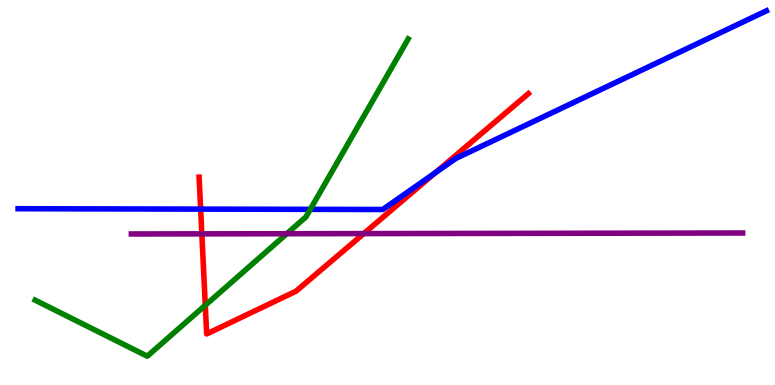[{'lines': ['blue', 'red'], 'intersections': [{'x': 2.59, 'y': 4.57}, {'x': 5.62, 'y': 5.51}]}, {'lines': ['green', 'red'], 'intersections': [{'x': 2.65, 'y': 2.07}]}, {'lines': ['purple', 'red'], 'intersections': [{'x': 2.6, 'y': 3.93}, {'x': 4.69, 'y': 3.93}]}, {'lines': ['blue', 'green'], 'intersections': [{'x': 4.0, 'y': 4.56}]}, {'lines': ['blue', 'purple'], 'intersections': []}, {'lines': ['green', 'purple'], 'intersections': [{'x': 3.7, 'y': 3.93}]}]